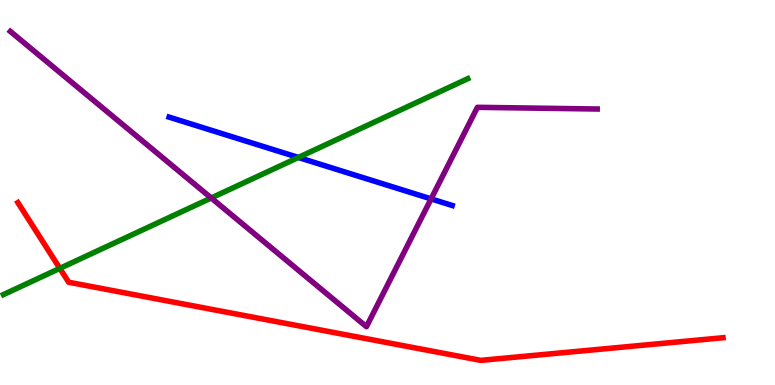[{'lines': ['blue', 'red'], 'intersections': []}, {'lines': ['green', 'red'], 'intersections': [{'x': 0.772, 'y': 3.03}]}, {'lines': ['purple', 'red'], 'intersections': []}, {'lines': ['blue', 'green'], 'intersections': [{'x': 3.85, 'y': 5.91}]}, {'lines': ['blue', 'purple'], 'intersections': [{'x': 5.56, 'y': 4.83}]}, {'lines': ['green', 'purple'], 'intersections': [{'x': 2.73, 'y': 4.86}]}]